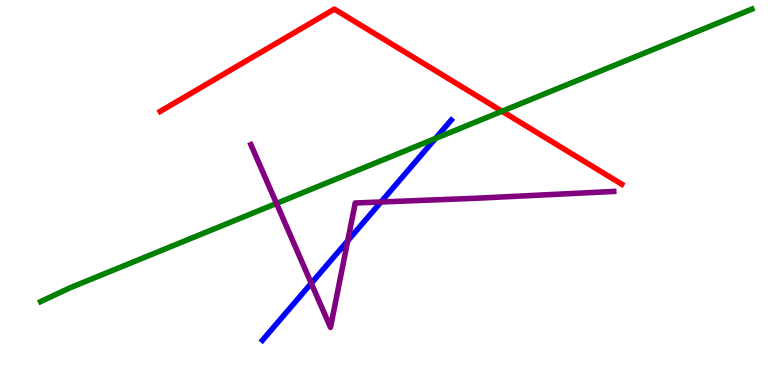[{'lines': ['blue', 'red'], 'intersections': []}, {'lines': ['green', 'red'], 'intersections': [{'x': 6.48, 'y': 7.11}]}, {'lines': ['purple', 'red'], 'intersections': []}, {'lines': ['blue', 'green'], 'intersections': [{'x': 5.62, 'y': 6.4}]}, {'lines': ['blue', 'purple'], 'intersections': [{'x': 4.02, 'y': 2.64}, {'x': 4.49, 'y': 3.75}, {'x': 4.92, 'y': 4.75}]}, {'lines': ['green', 'purple'], 'intersections': [{'x': 3.57, 'y': 4.72}]}]